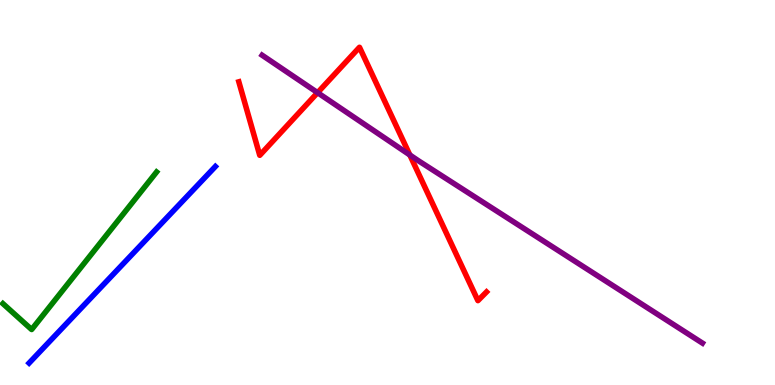[{'lines': ['blue', 'red'], 'intersections': []}, {'lines': ['green', 'red'], 'intersections': []}, {'lines': ['purple', 'red'], 'intersections': [{'x': 4.1, 'y': 7.59}, {'x': 5.29, 'y': 5.97}]}, {'lines': ['blue', 'green'], 'intersections': []}, {'lines': ['blue', 'purple'], 'intersections': []}, {'lines': ['green', 'purple'], 'intersections': []}]